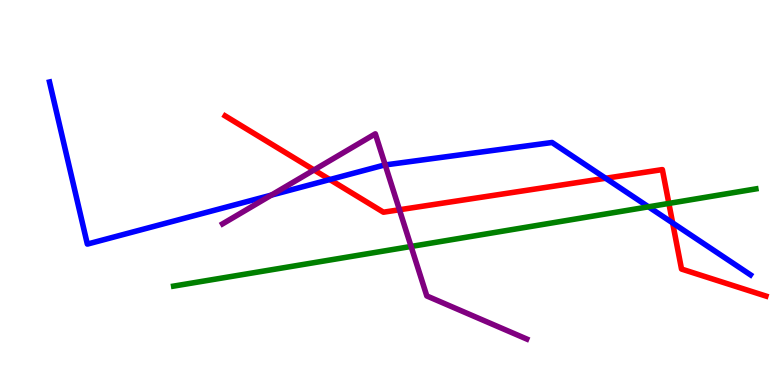[{'lines': ['blue', 'red'], 'intersections': [{'x': 4.26, 'y': 5.34}, {'x': 7.81, 'y': 5.37}, {'x': 8.68, 'y': 4.21}]}, {'lines': ['green', 'red'], 'intersections': [{'x': 8.63, 'y': 4.72}]}, {'lines': ['purple', 'red'], 'intersections': [{'x': 4.05, 'y': 5.59}, {'x': 5.15, 'y': 4.55}]}, {'lines': ['blue', 'green'], 'intersections': [{'x': 8.37, 'y': 4.63}]}, {'lines': ['blue', 'purple'], 'intersections': [{'x': 3.5, 'y': 4.93}, {'x': 4.97, 'y': 5.72}]}, {'lines': ['green', 'purple'], 'intersections': [{'x': 5.3, 'y': 3.6}]}]